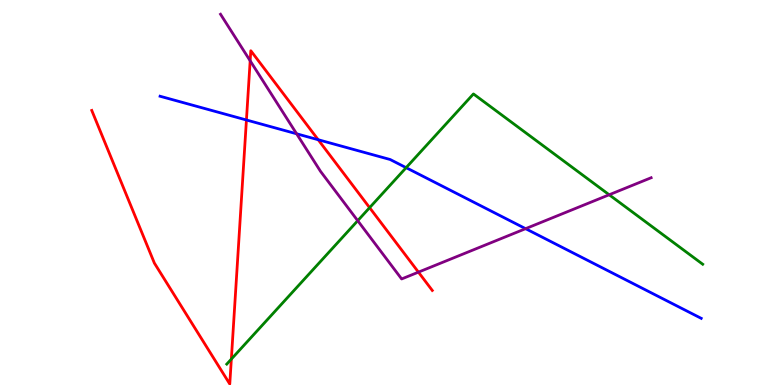[{'lines': ['blue', 'red'], 'intersections': [{'x': 3.18, 'y': 6.88}, {'x': 4.11, 'y': 6.37}]}, {'lines': ['green', 'red'], 'intersections': [{'x': 2.99, 'y': 0.673}, {'x': 4.77, 'y': 4.61}]}, {'lines': ['purple', 'red'], 'intersections': [{'x': 3.23, 'y': 8.42}, {'x': 5.4, 'y': 2.93}]}, {'lines': ['blue', 'green'], 'intersections': [{'x': 5.24, 'y': 5.64}]}, {'lines': ['blue', 'purple'], 'intersections': [{'x': 3.83, 'y': 6.52}, {'x': 6.78, 'y': 4.06}]}, {'lines': ['green', 'purple'], 'intersections': [{'x': 4.62, 'y': 4.27}, {'x': 7.86, 'y': 4.94}]}]